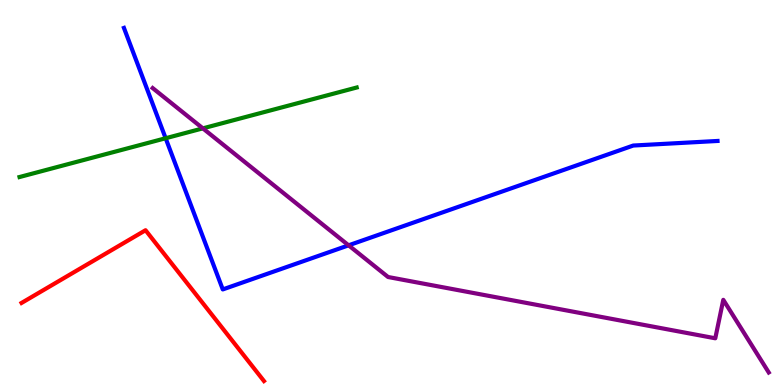[{'lines': ['blue', 'red'], 'intersections': []}, {'lines': ['green', 'red'], 'intersections': []}, {'lines': ['purple', 'red'], 'intersections': []}, {'lines': ['blue', 'green'], 'intersections': [{'x': 2.14, 'y': 6.41}]}, {'lines': ['blue', 'purple'], 'intersections': [{'x': 4.5, 'y': 3.63}]}, {'lines': ['green', 'purple'], 'intersections': [{'x': 2.62, 'y': 6.67}]}]